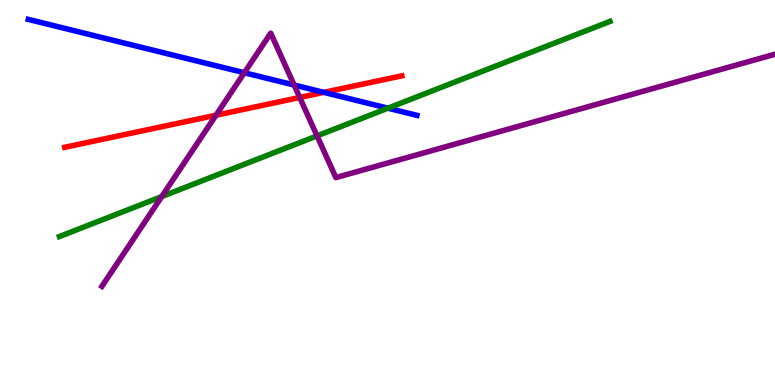[{'lines': ['blue', 'red'], 'intersections': [{'x': 4.18, 'y': 7.6}]}, {'lines': ['green', 'red'], 'intersections': []}, {'lines': ['purple', 'red'], 'intersections': [{'x': 2.79, 'y': 7.01}, {'x': 3.87, 'y': 7.47}]}, {'lines': ['blue', 'green'], 'intersections': [{'x': 5.01, 'y': 7.19}]}, {'lines': ['blue', 'purple'], 'intersections': [{'x': 3.15, 'y': 8.11}, {'x': 3.8, 'y': 7.79}]}, {'lines': ['green', 'purple'], 'intersections': [{'x': 2.09, 'y': 4.89}, {'x': 4.09, 'y': 6.47}]}]